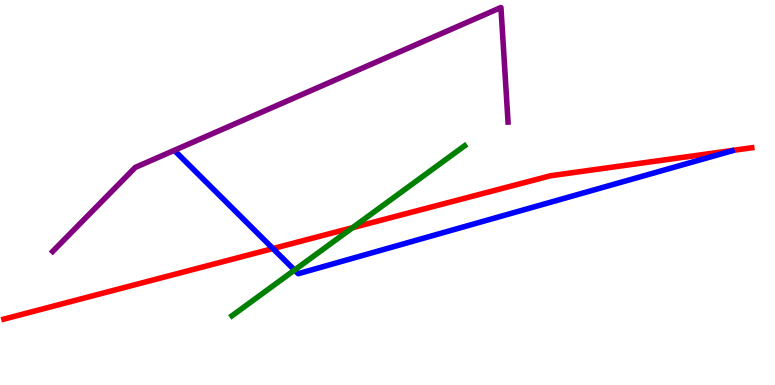[{'lines': ['blue', 'red'], 'intersections': [{'x': 3.52, 'y': 3.54}]}, {'lines': ['green', 'red'], 'intersections': [{'x': 4.55, 'y': 4.09}]}, {'lines': ['purple', 'red'], 'intersections': []}, {'lines': ['blue', 'green'], 'intersections': [{'x': 3.8, 'y': 2.99}]}, {'lines': ['blue', 'purple'], 'intersections': []}, {'lines': ['green', 'purple'], 'intersections': []}]